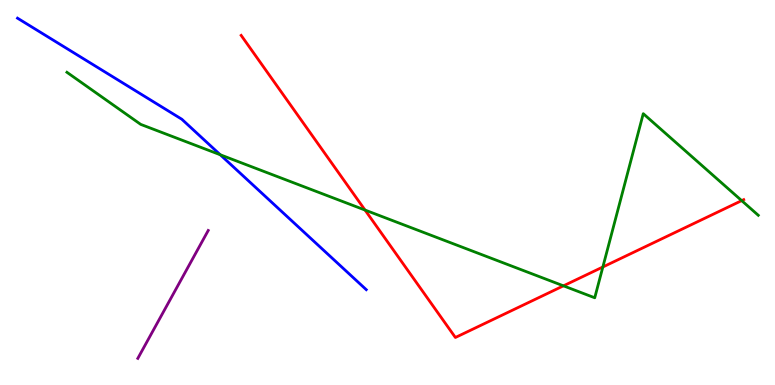[{'lines': ['blue', 'red'], 'intersections': []}, {'lines': ['green', 'red'], 'intersections': [{'x': 4.71, 'y': 4.54}, {'x': 7.27, 'y': 2.58}, {'x': 7.78, 'y': 3.07}, {'x': 9.57, 'y': 4.79}]}, {'lines': ['purple', 'red'], 'intersections': []}, {'lines': ['blue', 'green'], 'intersections': [{'x': 2.84, 'y': 5.98}]}, {'lines': ['blue', 'purple'], 'intersections': []}, {'lines': ['green', 'purple'], 'intersections': []}]